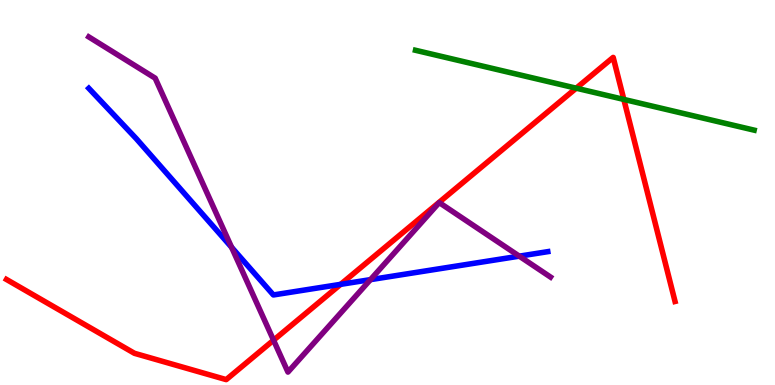[{'lines': ['blue', 'red'], 'intersections': [{'x': 4.4, 'y': 2.61}]}, {'lines': ['green', 'red'], 'intersections': [{'x': 7.44, 'y': 7.71}, {'x': 8.05, 'y': 7.42}]}, {'lines': ['purple', 'red'], 'intersections': [{'x': 3.53, 'y': 1.16}]}, {'lines': ['blue', 'green'], 'intersections': []}, {'lines': ['blue', 'purple'], 'intersections': [{'x': 2.99, 'y': 3.58}, {'x': 4.78, 'y': 2.74}, {'x': 6.7, 'y': 3.35}]}, {'lines': ['green', 'purple'], 'intersections': []}]